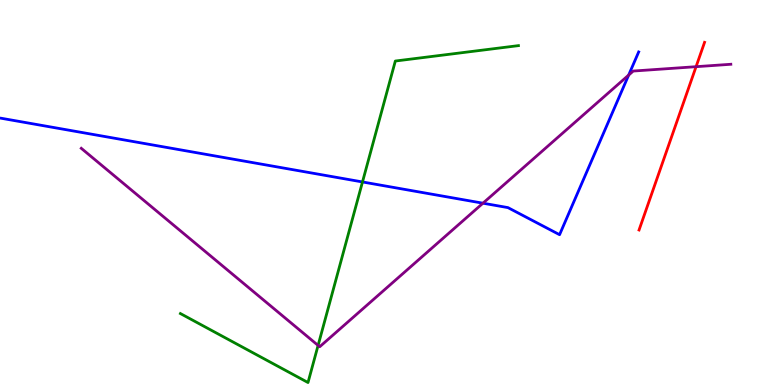[{'lines': ['blue', 'red'], 'intersections': []}, {'lines': ['green', 'red'], 'intersections': []}, {'lines': ['purple', 'red'], 'intersections': [{'x': 8.98, 'y': 8.27}]}, {'lines': ['blue', 'green'], 'intersections': [{'x': 4.68, 'y': 5.27}]}, {'lines': ['blue', 'purple'], 'intersections': [{'x': 6.23, 'y': 4.72}, {'x': 8.11, 'y': 8.05}]}, {'lines': ['green', 'purple'], 'intersections': [{'x': 4.1, 'y': 1.03}]}]